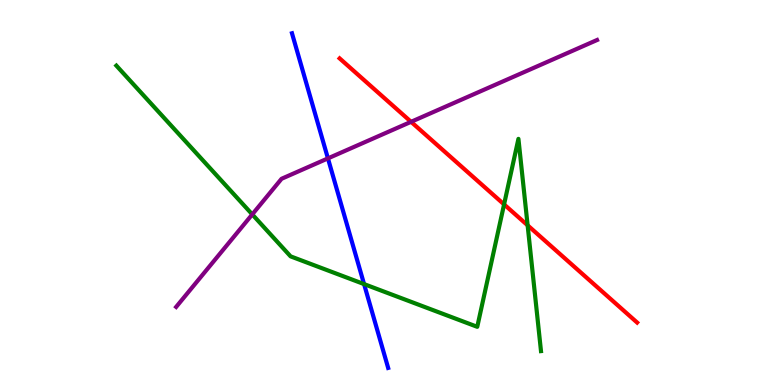[{'lines': ['blue', 'red'], 'intersections': []}, {'lines': ['green', 'red'], 'intersections': [{'x': 6.5, 'y': 4.69}, {'x': 6.81, 'y': 4.15}]}, {'lines': ['purple', 'red'], 'intersections': [{'x': 5.3, 'y': 6.84}]}, {'lines': ['blue', 'green'], 'intersections': [{'x': 4.7, 'y': 2.62}]}, {'lines': ['blue', 'purple'], 'intersections': [{'x': 4.23, 'y': 5.89}]}, {'lines': ['green', 'purple'], 'intersections': [{'x': 3.25, 'y': 4.43}]}]